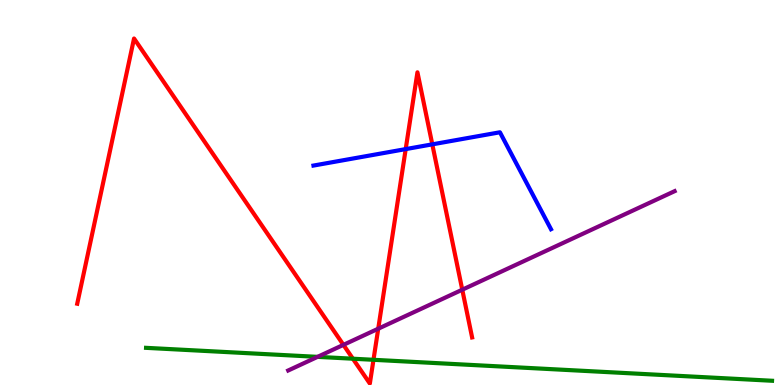[{'lines': ['blue', 'red'], 'intersections': [{'x': 5.23, 'y': 6.13}, {'x': 5.58, 'y': 6.25}]}, {'lines': ['green', 'red'], 'intersections': [{'x': 4.55, 'y': 0.683}, {'x': 4.82, 'y': 0.655}]}, {'lines': ['purple', 'red'], 'intersections': [{'x': 4.43, 'y': 1.04}, {'x': 4.88, 'y': 1.46}, {'x': 5.96, 'y': 2.48}]}, {'lines': ['blue', 'green'], 'intersections': []}, {'lines': ['blue', 'purple'], 'intersections': []}, {'lines': ['green', 'purple'], 'intersections': [{'x': 4.1, 'y': 0.731}]}]